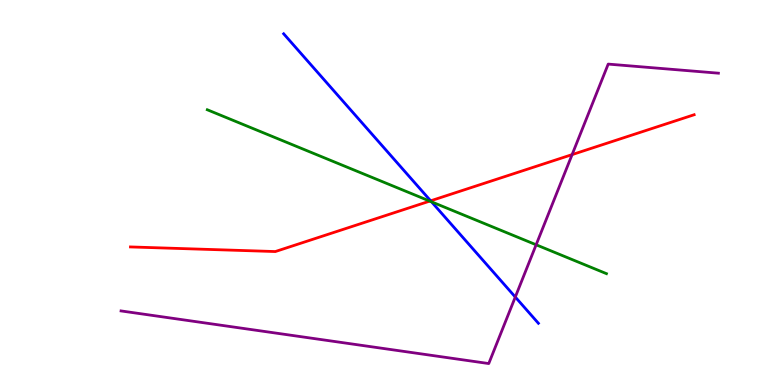[{'lines': ['blue', 'red'], 'intersections': [{'x': 5.56, 'y': 4.78}]}, {'lines': ['green', 'red'], 'intersections': [{'x': 5.55, 'y': 4.78}]}, {'lines': ['purple', 'red'], 'intersections': [{'x': 7.38, 'y': 5.98}]}, {'lines': ['blue', 'green'], 'intersections': [{'x': 5.57, 'y': 4.76}]}, {'lines': ['blue', 'purple'], 'intersections': [{'x': 6.65, 'y': 2.29}]}, {'lines': ['green', 'purple'], 'intersections': [{'x': 6.92, 'y': 3.64}]}]